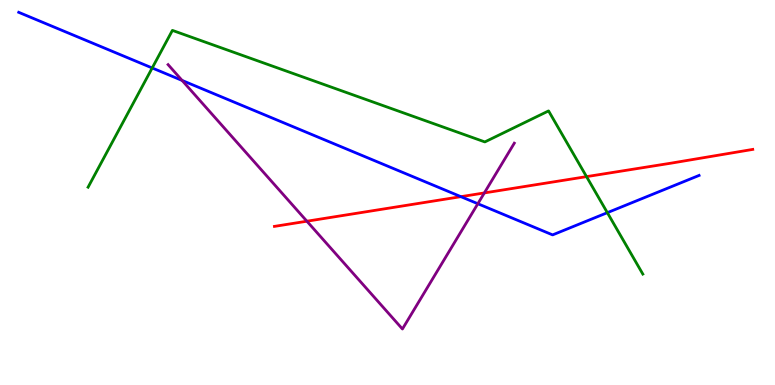[{'lines': ['blue', 'red'], 'intersections': [{'x': 5.95, 'y': 4.89}]}, {'lines': ['green', 'red'], 'intersections': [{'x': 7.57, 'y': 5.41}]}, {'lines': ['purple', 'red'], 'intersections': [{'x': 3.96, 'y': 4.25}, {'x': 6.25, 'y': 4.99}]}, {'lines': ['blue', 'green'], 'intersections': [{'x': 1.96, 'y': 8.23}, {'x': 7.84, 'y': 4.48}]}, {'lines': ['blue', 'purple'], 'intersections': [{'x': 2.35, 'y': 7.91}, {'x': 6.17, 'y': 4.71}]}, {'lines': ['green', 'purple'], 'intersections': []}]